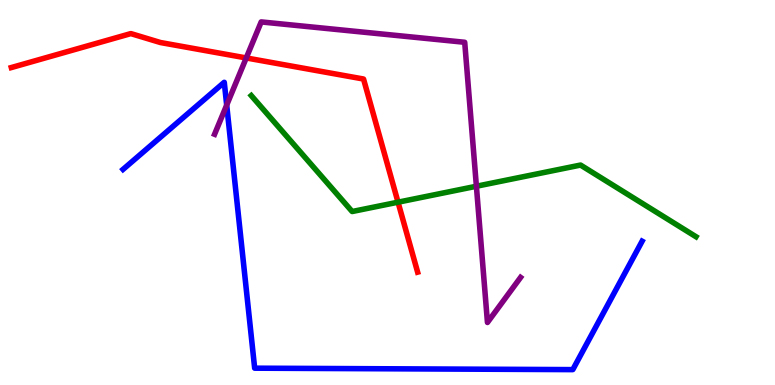[{'lines': ['blue', 'red'], 'intersections': []}, {'lines': ['green', 'red'], 'intersections': [{'x': 5.14, 'y': 4.75}]}, {'lines': ['purple', 'red'], 'intersections': [{'x': 3.18, 'y': 8.49}]}, {'lines': ['blue', 'green'], 'intersections': []}, {'lines': ['blue', 'purple'], 'intersections': [{'x': 2.93, 'y': 7.27}]}, {'lines': ['green', 'purple'], 'intersections': [{'x': 6.15, 'y': 5.16}]}]